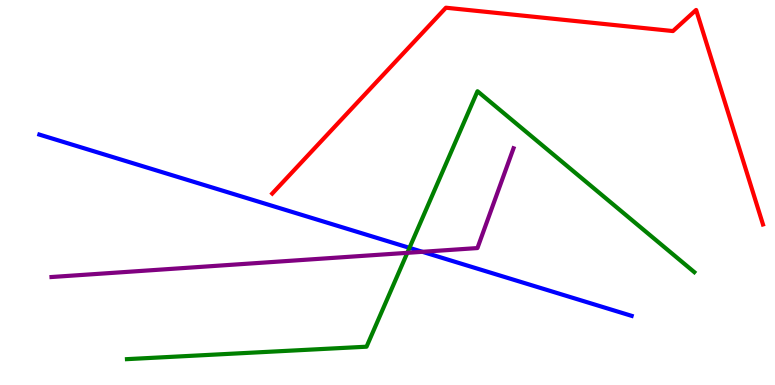[{'lines': ['blue', 'red'], 'intersections': []}, {'lines': ['green', 'red'], 'intersections': []}, {'lines': ['purple', 'red'], 'intersections': []}, {'lines': ['blue', 'green'], 'intersections': [{'x': 5.28, 'y': 3.56}]}, {'lines': ['blue', 'purple'], 'intersections': [{'x': 5.45, 'y': 3.46}]}, {'lines': ['green', 'purple'], 'intersections': [{'x': 5.26, 'y': 3.43}]}]